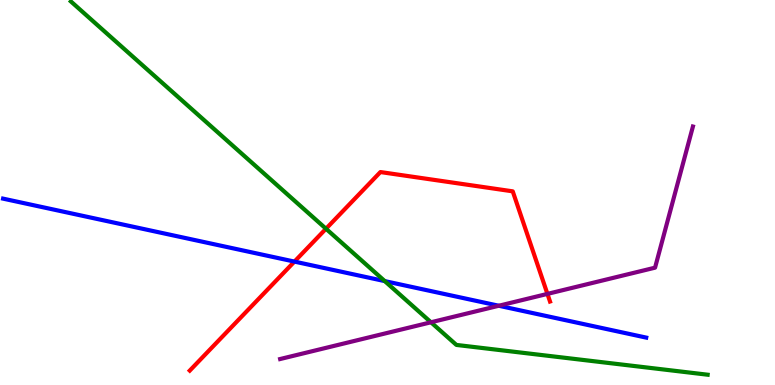[{'lines': ['blue', 'red'], 'intersections': [{'x': 3.8, 'y': 3.21}]}, {'lines': ['green', 'red'], 'intersections': [{'x': 4.21, 'y': 4.06}]}, {'lines': ['purple', 'red'], 'intersections': [{'x': 7.06, 'y': 2.37}]}, {'lines': ['blue', 'green'], 'intersections': [{'x': 4.96, 'y': 2.7}]}, {'lines': ['blue', 'purple'], 'intersections': [{'x': 6.44, 'y': 2.06}]}, {'lines': ['green', 'purple'], 'intersections': [{'x': 5.56, 'y': 1.63}]}]